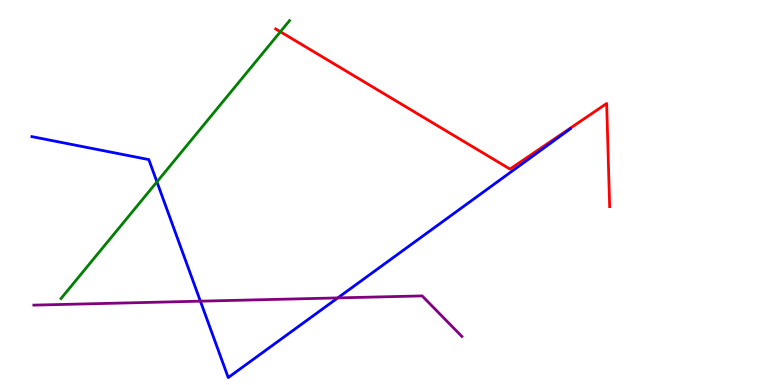[{'lines': ['blue', 'red'], 'intersections': []}, {'lines': ['green', 'red'], 'intersections': [{'x': 3.62, 'y': 9.18}]}, {'lines': ['purple', 'red'], 'intersections': []}, {'lines': ['blue', 'green'], 'intersections': [{'x': 2.02, 'y': 5.28}]}, {'lines': ['blue', 'purple'], 'intersections': [{'x': 2.59, 'y': 2.18}, {'x': 4.36, 'y': 2.26}]}, {'lines': ['green', 'purple'], 'intersections': []}]